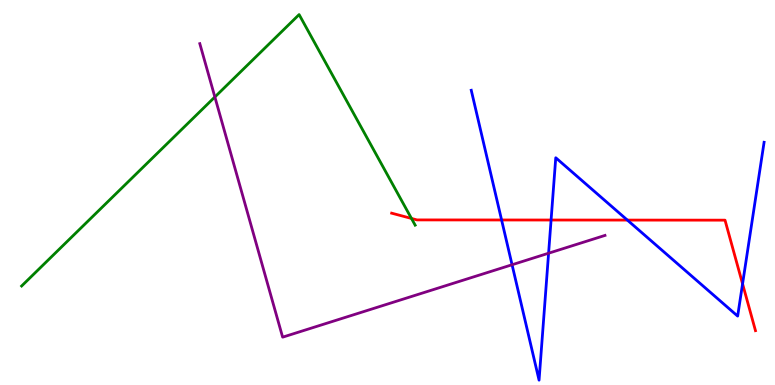[{'lines': ['blue', 'red'], 'intersections': [{'x': 6.47, 'y': 4.29}, {'x': 7.11, 'y': 4.29}, {'x': 8.09, 'y': 4.28}, {'x': 9.58, 'y': 2.63}]}, {'lines': ['green', 'red'], 'intersections': [{'x': 5.31, 'y': 4.33}]}, {'lines': ['purple', 'red'], 'intersections': []}, {'lines': ['blue', 'green'], 'intersections': []}, {'lines': ['blue', 'purple'], 'intersections': [{'x': 6.61, 'y': 3.12}, {'x': 7.08, 'y': 3.42}]}, {'lines': ['green', 'purple'], 'intersections': [{'x': 2.77, 'y': 7.48}]}]